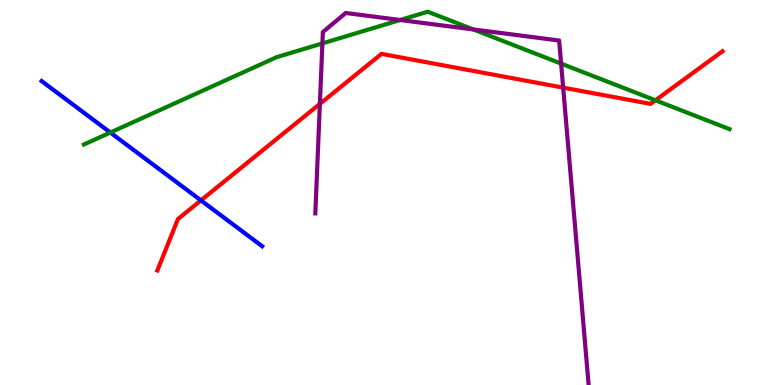[{'lines': ['blue', 'red'], 'intersections': [{'x': 2.59, 'y': 4.8}]}, {'lines': ['green', 'red'], 'intersections': [{'x': 8.46, 'y': 7.39}]}, {'lines': ['purple', 'red'], 'intersections': [{'x': 4.13, 'y': 7.3}, {'x': 7.27, 'y': 7.72}]}, {'lines': ['blue', 'green'], 'intersections': [{'x': 1.42, 'y': 6.56}]}, {'lines': ['blue', 'purple'], 'intersections': []}, {'lines': ['green', 'purple'], 'intersections': [{'x': 4.16, 'y': 8.87}, {'x': 5.16, 'y': 9.48}, {'x': 6.11, 'y': 9.24}, {'x': 7.24, 'y': 8.35}]}]